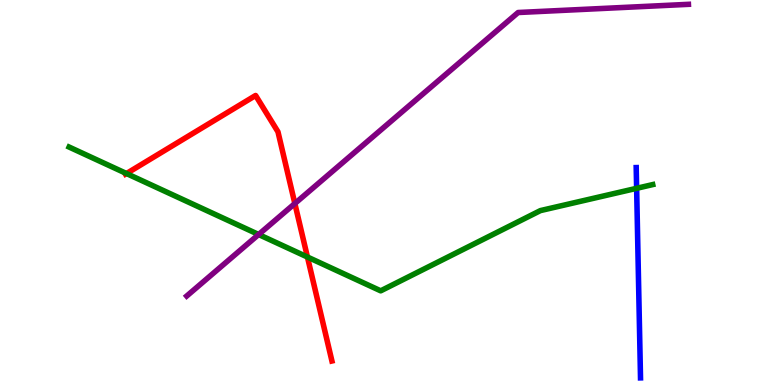[{'lines': ['blue', 'red'], 'intersections': []}, {'lines': ['green', 'red'], 'intersections': [{'x': 1.63, 'y': 5.49}, {'x': 3.97, 'y': 3.32}]}, {'lines': ['purple', 'red'], 'intersections': [{'x': 3.8, 'y': 4.71}]}, {'lines': ['blue', 'green'], 'intersections': [{'x': 8.21, 'y': 5.11}]}, {'lines': ['blue', 'purple'], 'intersections': []}, {'lines': ['green', 'purple'], 'intersections': [{'x': 3.34, 'y': 3.91}]}]